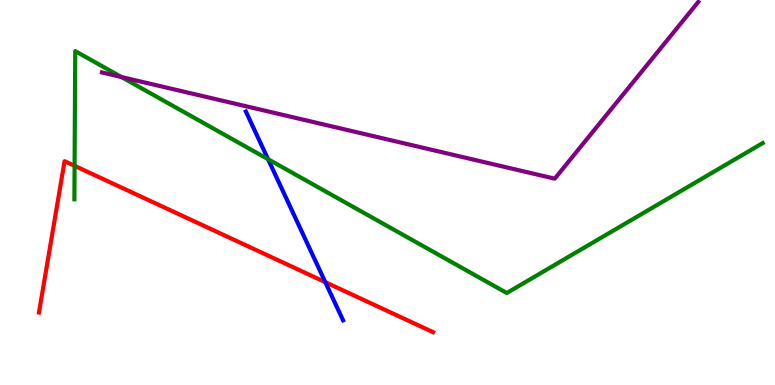[{'lines': ['blue', 'red'], 'intersections': [{'x': 4.2, 'y': 2.67}]}, {'lines': ['green', 'red'], 'intersections': [{'x': 0.962, 'y': 5.69}]}, {'lines': ['purple', 'red'], 'intersections': []}, {'lines': ['blue', 'green'], 'intersections': [{'x': 3.46, 'y': 5.86}]}, {'lines': ['blue', 'purple'], 'intersections': []}, {'lines': ['green', 'purple'], 'intersections': [{'x': 1.57, 'y': 8.0}]}]